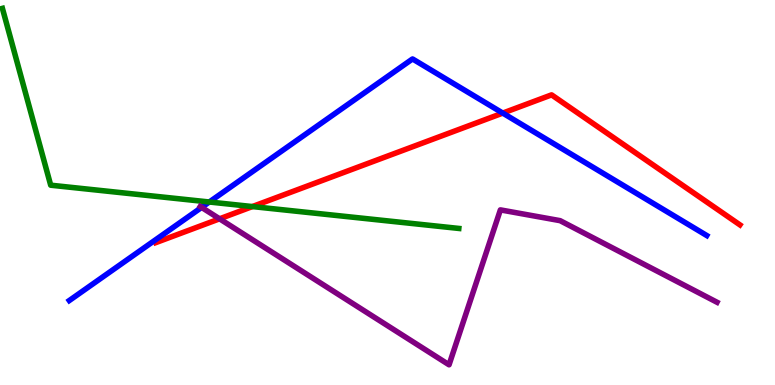[{'lines': ['blue', 'red'], 'intersections': [{'x': 6.49, 'y': 7.06}]}, {'lines': ['green', 'red'], 'intersections': [{'x': 3.26, 'y': 4.63}]}, {'lines': ['purple', 'red'], 'intersections': [{'x': 2.83, 'y': 4.32}]}, {'lines': ['blue', 'green'], 'intersections': [{'x': 2.7, 'y': 4.75}]}, {'lines': ['blue', 'purple'], 'intersections': [{'x': 2.6, 'y': 4.61}]}, {'lines': ['green', 'purple'], 'intersections': []}]